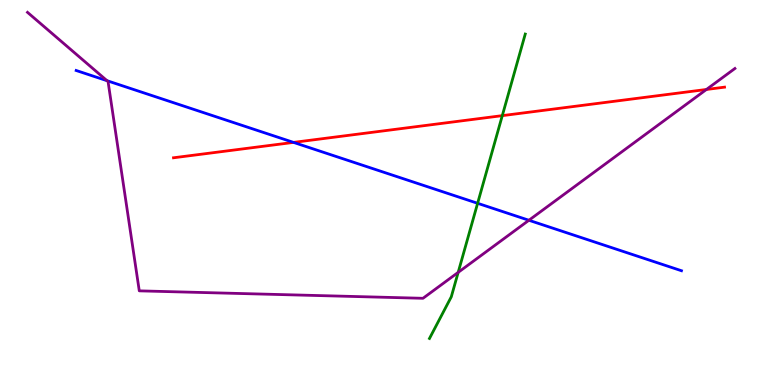[{'lines': ['blue', 'red'], 'intersections': [{'x': 3.79, 'y': 6.3}]}, {'lines': ['green', 'red'], 'intersections': [{'x': 6.48, 'y': 7.0}]}, {'lines': ['purple', 'red'], 'intersections': [{'x': 9.12, 'y': 7.68}]}, {'lines': ['blue', 'green'], 'intersections': [{'x': 6.16, 'y': 4.72}]}, {'lines': ['blue', 'purple'], 'intersections': [{'x': 1.38, 'y': 7.9}, {'x': 6.82, 'y': 4.28}]}, {'lines': ['green', 'purple'], 'intersections': [{'x': 5.91, 'y': 2.93}]}]